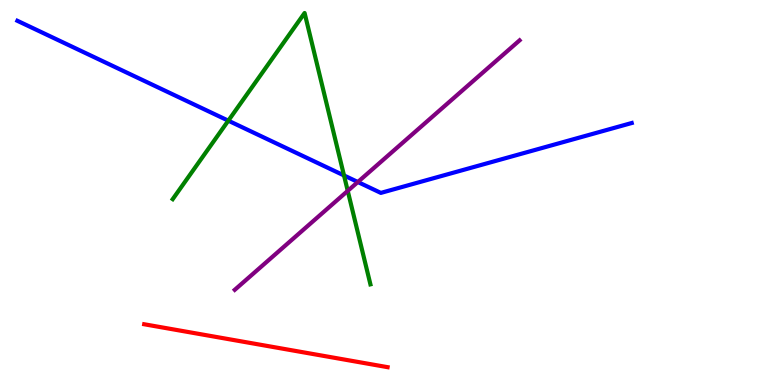[{'lines': ['blue', 'red'], 'intersections': []}, {'lines': ['green', 'red'], 'intersections': []}, {'lines': ['purple', 'red'], 'intersections': []}, {'lines': ['blue', 'green'], 'intersections': [{'x': 2.95, 'y': 6.87}, {'x': 4.44, 'y': 5.44}]}, {'lines': ['blue', 'purple'], 'intersections': [{'x': 4.62, 'y': 5.27}]}, {'lines': ['green', 'purple'], 'intersections': [{'x': 4.49, 'y': 5.04}]}]